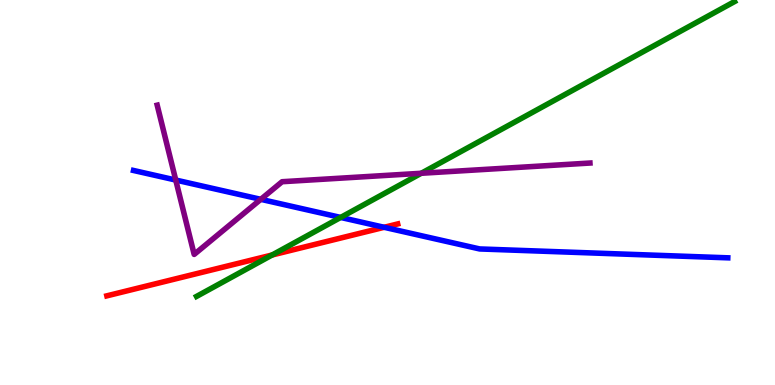[{'lines': ['blue', 'red'], 'intersections': [{'x': 4.96, 'y': 4.1}]}, {'lines': ['green', 'red'], 'intersections': [{'x': 3.51, 'y': 3.38}]}, {'lines': ['purple', 'red'], 'intersections': []}, {'lines': ['blue', 'green'], 'intersections': [{'x': 4.4, 'y': 4.35}]}, {'lines': ['blue', 'purple'], 'intersections': [{'x': 2.27, 'y': 5.32}, {'x': 3.37, 'y': 4.82}]}, {'lines': ['green', 'purple'], 'intersections': [{'x': 5.44, 'y': 5.5}]}]